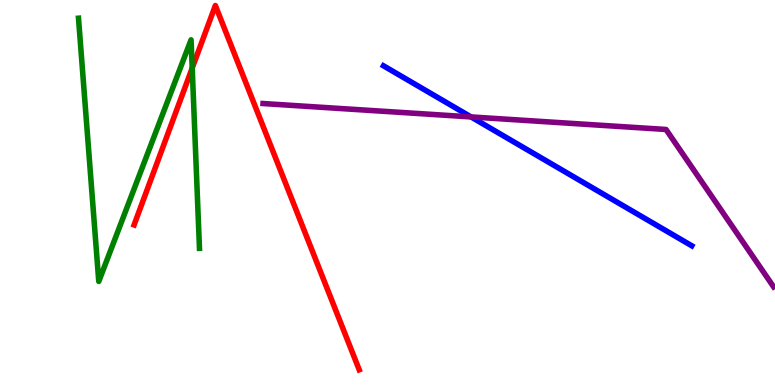[{'lines': ['blue', 'red'], 'intersections': []}, {'lines': ['green', 'red'], 'intersections': [{'x': 2.48, 'y': 8.23}]}, {'lines': ['purple', 'red'], 'intersections': []}, {'lines': ['blue', 'green'], 'intersections': []}, {'lines': ['blue', 'purple'], 'intersections': [{'x': 6.08, 'y': 6.96}]}, {'lines': ['green', 'purple'], 'intersections': []}]